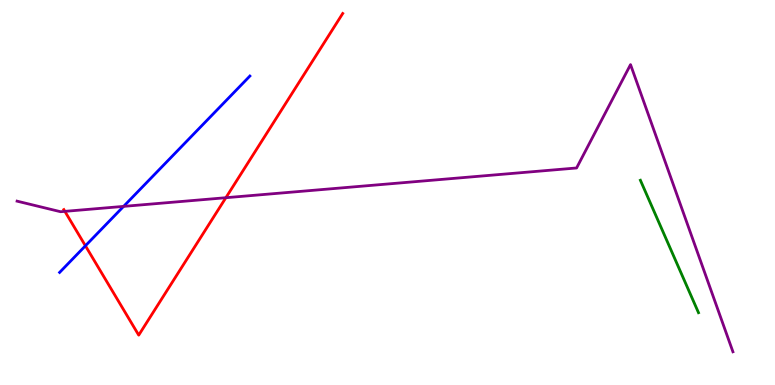[{'lines': ['blue', 'red'], 'intersections': [{'x': 1.1, 'y': 3.62}]}, {'lines': ['green', 'red'], 'intersections': []}, {'lines': ['purple', 'red'], 'intersections': [{'x': 0.837, 'y': 4.51}, {'x': 2.91, 'y': 4.86}]}, {'lines': ['blue', 'green'], 'intersections': []}, {'lines': ['blue', 'purple'], 'intersections': [{'x': 1.59, 'y': 4.64}]}, {'lines': ['green', 'purple'], 'intersections': []}]